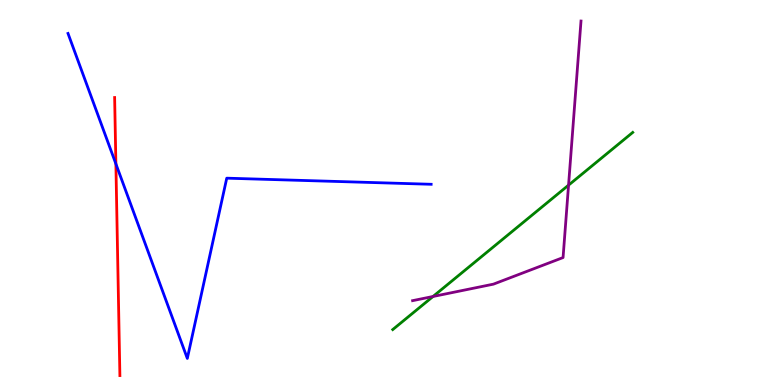[{'lines': ['blue', 'red'], 'intersections': [{'x': 1.5, 'y': 5.74}]}, {'lines': ['green', 'red'], 'intersections': []}, {'lines': ['purple', 'red'], 'intersections': []}, {'lines': ['blue', 'green'], 'intersections': []}, {'lines': ['blue', 'purple'], 'intersections': []}, {'lines': ['green', 'purple'], 'intersections': [{'x': 5.59, 'y': 2.3}, {'x': 7.34, 'y': 5.19}]}]